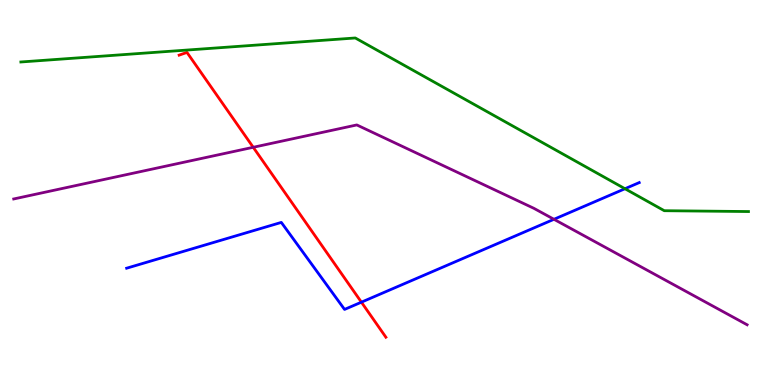[{'lines': ['blue', 'red'], 'intersections': [{'x': 4.66, 'y': 2.15}]}, {'lines': ['green', 'red'], 'intersections': []}, {'lines': ['purple', 'red'], 'intersections': [{'x': 3.27, 'y': 6.17}]}, {'lines': ['blue', 'green'], 'intersections': [{'x': 8.06, 'y': 5.1}]}, {'lines': ['blue', 'purple'], 'intersections': [{'x': 7.15, 'y': 4.3}]}, {'lines': ['green', 'purple'], 'intersections': []}]